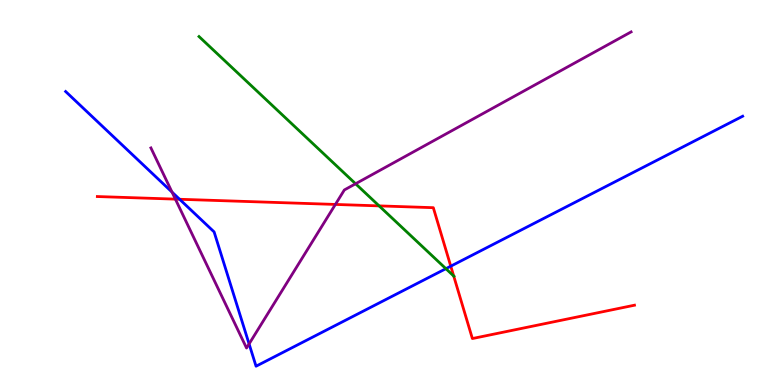[{'lines': ['blue', 'red'], 'intersections': [{'x': 2.32, 'y': 4.82}, {'x': 5.82, 'y': 3.09}]}, {'lines': ['green', 'red'], 'intersections': [{'x': 4.89, 'y': 4.65}, {'x': 5.85, 'y': 2.83}]}, {'lines': ['purple', 'red'], 'intersections': [{'x': 2.26, 'y': 4.83}, {'x': 4.33, 'y': 4.69}]}, {'lines': ['blue', 'green'], 'intersections': [{'x': 5.75, 'y': 3.02}]}, {'lines': ['blue', 'purple'], 'intersections': [{'x': 2.22, 'y': 5.01}, {'x': 3.21, 'y': 1.07}]}, {'lines': ['green', 'purple'], 'intersections': [{'x': 4.59, 'y': 5.23}]}]